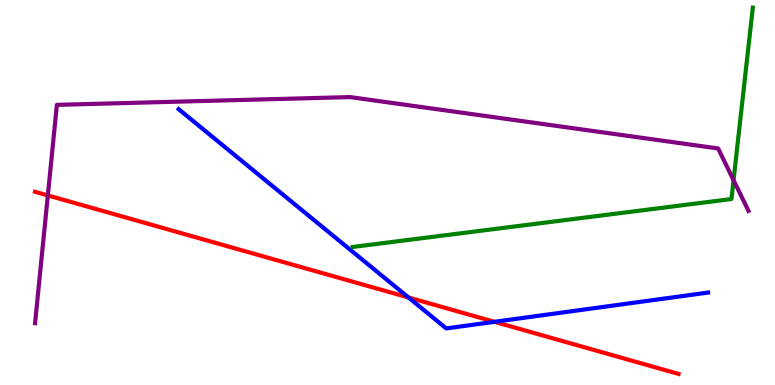[{'lines': ['blue', 'red'], 'intersections': [{'x': 5.27, 'y': 2.27}, {'x': 6.38, 'y': 1.64}]}, {'lines': ['green', 'red'], 'intersections': []}, {'lines': ['purple', 'red'], 'intersections': [{'x': 0.617, 'y': 4.92}]}, {'lines': ['blue', 'green'], 'intersections': []}, {'lines': ['blue', 'purple'], 'intersections': []}, {'lines': ['green', 'purple'], 'intersections': [{'x': 9.47, 'y': 5.32}]}]